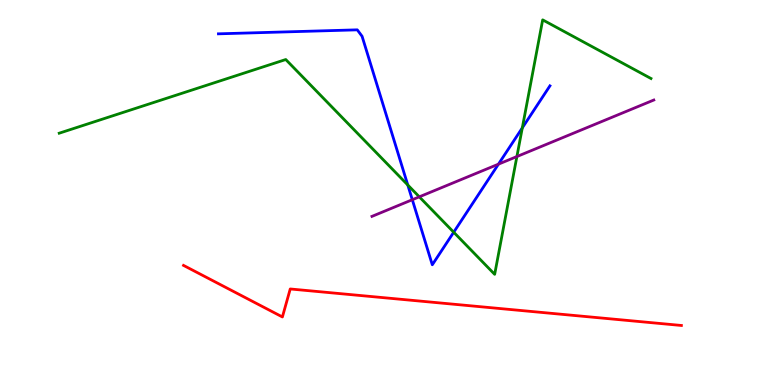[{'lines': ['blue', 'red'], 'intersections': []}, {'lines': ['green', 'red'], 'intersections': []}, {'lines': ['purple', 'red'], 'intersections': []}, {'lines': ['blue', 'green'], 'intersections': [{'x': 5.26, 'y': 5.2}, {'x': 5.85, 'y': 3.97}, {'x': 6.74, 'y': 6.68}]}, {'lines': ['blue', 'purple'], 'intersections': [{'x': 5.32, 'y': 4.81}, {'x': 6.43, 'y': 5.74}]}, {'lines': ['green', 'purple'], 'intersections': [{'x': 5.41, 'y': 4.89}, {'x': 6.67, 'y': 5.93}]}]